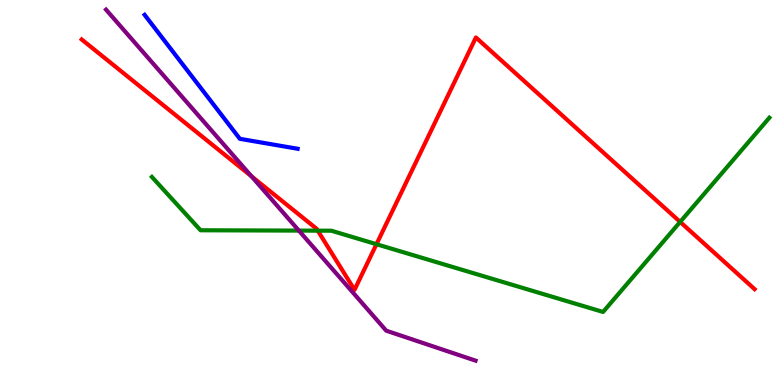[{'lines': ['blue', 'red'], 'intersections': []}, {'lines': ['green', 'red'], 'intersections': [{'x': 4.1, 'y': 4.01}, {'x': 4.86, 'y': 3.66}, {'x': 8.78, 'y': 4.24}]}, {'lines': ['purple', 'red'], 'intersections': [{'x': 3.24, 'y': 5.42}]}, {'lines': ['blue', 'green'], 'intersections': []}, {'lines': ['blue', 'purple'], 'intersections': []}, {'lines': ['green', 'purple'], 'intersections': [{'x': 3.86, 'y': 4.01}]}]